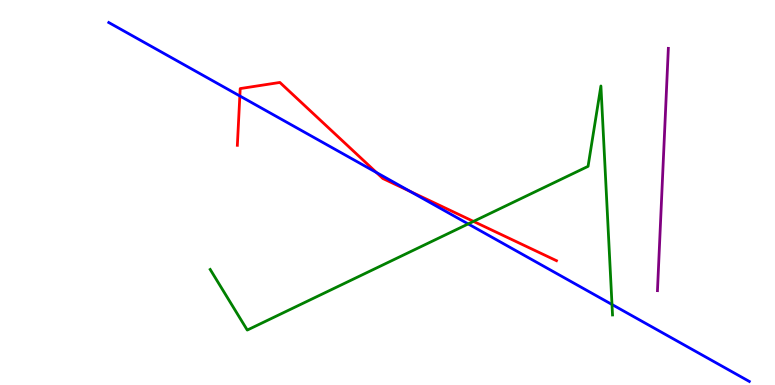[{'lines': ['blue', 'red'], 'intersections': [{'x': 3.09, 'y': 7.51}, {'x': 4.86, 'y': 5.52}, {'x': 5.29, 'y': 5.03}]}, {'lines': ['green', 'red'], 'intersections': [{'x': 6.11, 'y': 4.25}]}, {'lines': ['purple', 'red'], 'intersections': []}, {'lines': ['blue', 'green'], 'intersections': [{'x': 6.04, 'y': 4.18}, {'x': 7.9, 'y': 2.09}]}, {'lines': ['blue', 'purple'], 'intersections': []}, {'lines': ['green', 'purple'], 'intersections': []}]